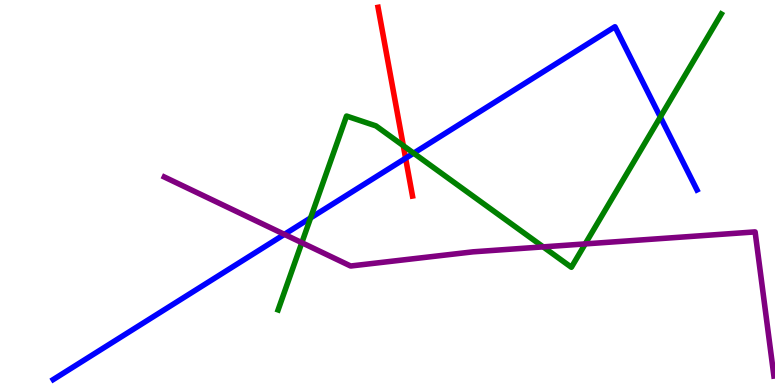[{'lines': ['blue', 'red'], 'intersections': [{'x': 5.23, 'y': 5.89}]}, {'lines': ['green', 'red'], 'intersections': [{'x': 5.2, 'y': 6.22}]}, {'lines': ['purple', 'red'], 'intersections': []}, {'lines': ['blue', 'green'], 'intersections': [{'x': 4.01, 'y': 4.34}, {'x': 5.34, 'y': 6.02}, {'x': 8.52, 'y': 6.96}]}, {'lines': ['blue', 'purple'], 'intersections': [{'x': 3.67, 'y': 3.91}]}, {'lines': ['green', 'purple'], 'intersections': [{'x': 3.89, 'y': 3.7}, {'x': 7.01, 'y': 3.59}, {'x': 7.55, 'y': 3.66}]}]